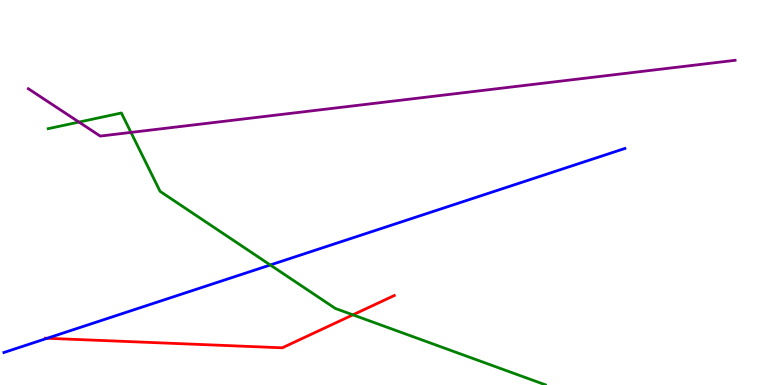[{'lines': ['blue', 'red'], 'intersections': [{'x': 0.609, 'y': 1.21}]}, {'lines': ['green', 'red'], 'intersections': [{'x': 4.55, 'y': 1.82}]}, {'lines': ['purple', 'red'], 'intersections': []}, {'lines': ['blue', 'green'], 'intersections': [{'x': 3.49, 'y': 3.12}]}, {'lines': ['blue', 'purple'], 'intersections': []}, {'lines': ['green', 'purple'], 'intersections': [{'x': 1.02, 'y': 6.83}, {'x': 1.69, 'y': 6.56}]}]